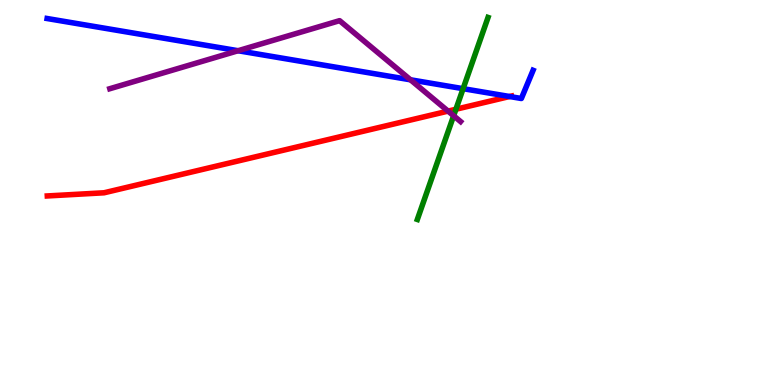[{'lines': ['blue', 'red'], 'intersections': [{'x': 6.58, 'y': 7.49}]}, {'lines': ['green', 'red'], 'intersections': [{'x': 5.88, 'y': 7.16}]}, {'lines': ['purple', 'red'], 'intersections': [{'x': 5.78, 'y': 7.11}]}, {'lines': ['blue', 'green'], 'intersections': [{'x': 5.98, 'y': 7.7}]}, {'lines': ['blue', 'purple'], 'intersections': [{'x': 3.07, 'y': 8.68}, {'x': 5.3, 'y': 7.93}]}, {'lines': ['green', 'purple'], 'intersections': [{'x': 5.85, 'y': 6.99}]}]